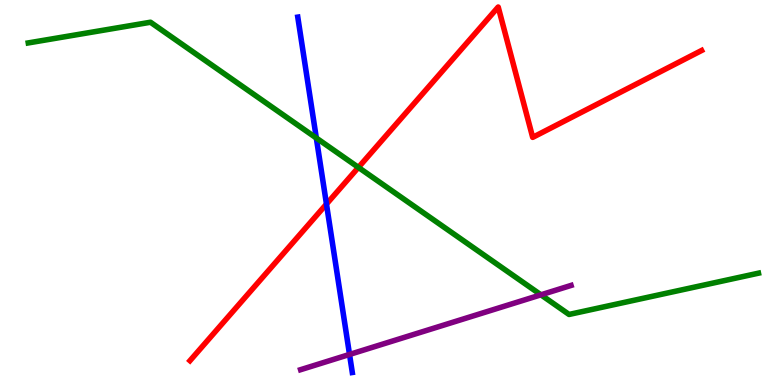[{'lines': ['blue', 'red'], 'intersections': [{'x': 4.21, 'y': 4.7}]}, {'lines': ['green', 'red'], 'intersections': [{'x': 4.62, 'y': 5.65}]}, {'lines': ['purple', 'red'], 'intersections': []}, {'lines': ['blue', 'green'], 'intersections': [{'x': 4.08, 'y': 6.41}]}, {'lines': ['blue', 'purple'], 'intersections': [{'x': 4.51, 'y': 0.794}]}, {'lines': ['green', 'purple'], 'intersections': [{'x': 6.98, 'y': 2.34}]}]